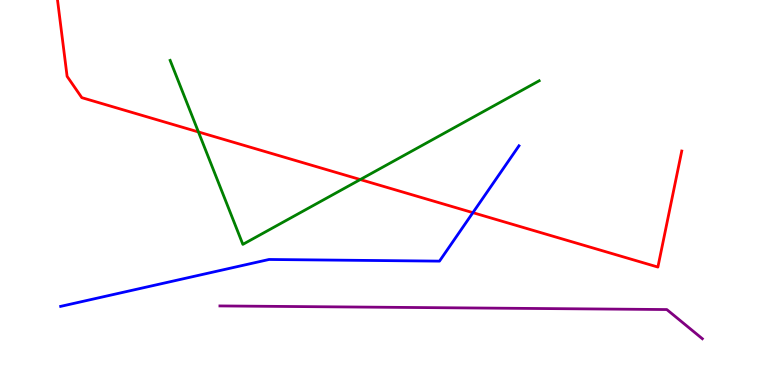[{'lines': ['blue', 'red'], 'intersections': [{'x': 6.1, 'y': 4.48}]}, {'lines': ['green', 'red'], 'intersections': [{'x': 2.56, 'y': 6.57}, {'x': 4.65, 'y': 5.34}]}, {'lines': ['purple', 'red'], 'intersections': []}, {'lines': ['blue', 'green'], 'intersections': []}, {'lines': ['blue', 'purple'], 'intersections': []}, {'lines': ['green', 'purple'], 'intersections': []}]